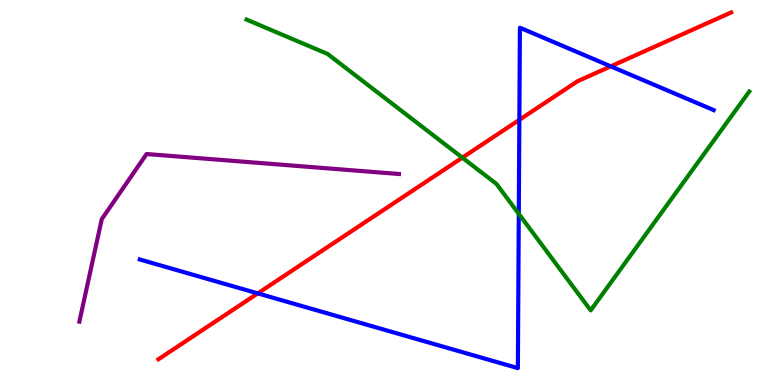[{'lines': ['blue', 'red'], 'intersections': [{'x': 3.33, 'y': 2.38}, {'x': 6.7, 'y': 6.89}, {'x': 7.88, 'y': 8.28}]}, {'lines': ['green', 'red'], 'intersections': [{'x': 5.97, 'y': 5.9}]}, {'lines': ['purple', 'red'], 'intersections': []}, {'lines': ['blue', 'green'], 'intersections': [{'x': 6.69, 'y': 4.44}]}, {'lines': ['blue', 'purple'], 'intersections': []}, {'lines': ['green', 'purple'], 'intersections': []}]